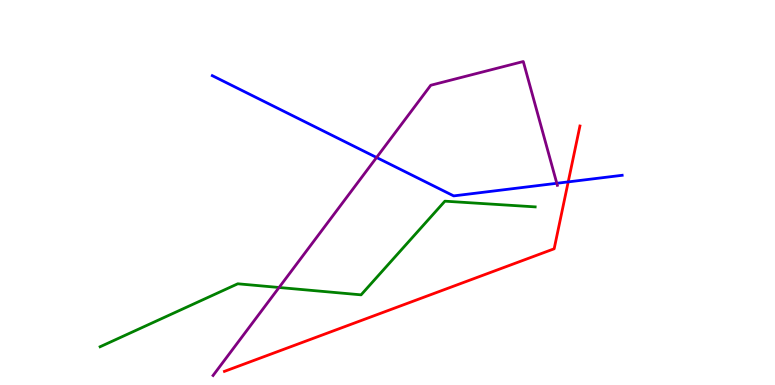[{'lines': ['blue', 'red'], 'intersections': [{'x': 7.33, 'y': 5.28}]}, {'lines': ['green', 'red'], 'intersections': []}, {'lines': ['purple', 'red'], 'intersections': []}, {'lines': ['blue', 'green'], 'intersections': []}, {'lines': ['blue', 'purple'], 'intersections': [{'x': 4.86, 'y': 5.91}, {'x': 7.18, 'y': 5.24}]}, {'lines': ['green', 'purple'], 'intersections': [{'x': 3.6, 'y': 2.53}]}]